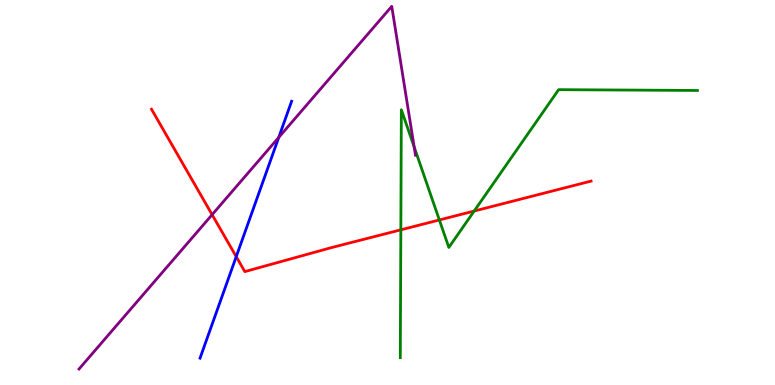[{'lines': ['blue', 'red'], 'intersections': [{'x': 3.05, 'y': 3.33}]}, {'lines': ['green', 'red'], 'intersections': [{'x': 5.17, 'y': 4.03}, {'x': 5.67, 'y': 4.29}, {'x': 6.12, 'y': 4.52}]}, {'lines': ['purple', 'red'], 'intersections': [{'x': 2.74, 'y': 4.42}]}, {'lines': ['blue', 'green'], 'intersections': []}, {'lines': ['blue', 'purple'], 'intersections': [{'x': 3.6, 'y': 6.43}]}, {'lines': ['green', 'purple'], 'intersections': [{'x': 5.34, 'y': 6.18}]}]